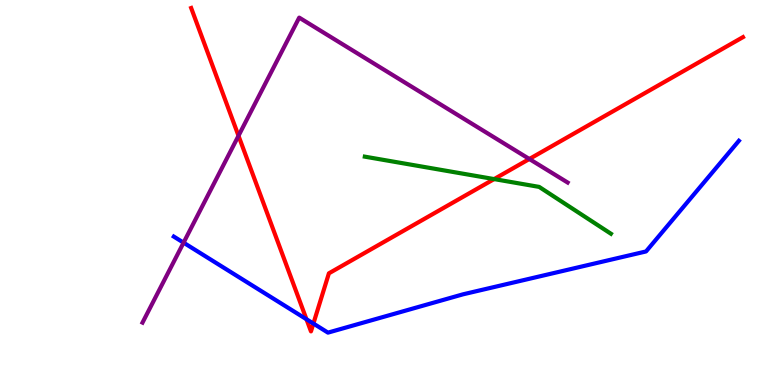[{'lines': ['blue', 'red'], 'intersections': [{'x': 3.95, 'y': 1.71}, {'x': 4.04, 'y': 1.6}]}, {'lines': ['green', 'red'], 'intersections': [{'x': 6.38, 'y': 5.35}]}, {'lines': ['purple', 'red'], 'intersections': [{'x': 3.08, 'y': 6.47}, {'x': 6.83, 'y': 5.87}]}, {'lines': ['blue', 'green'], 'intersections': []}, {'lines': ['blue', 'purple'], 'intersections': [{'x': 2.37, 'y': 3.7}]}, {'lines': ['green', 'purple'], 'intersections': []}]